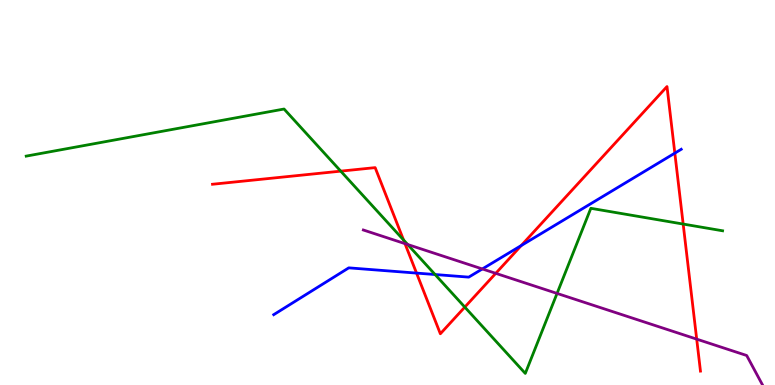[{'lines': ['blue', 'red'], 'intersections': [{'x': 5.37, 'y': 2.91}, {'x': 6.73, 'y': 3.62}, {'x': 8.71, 'y': 6.02}]}, {'lines': ['green', 'red'], 'intersections': [{'x': 4.4, 'y': 5.55}, {'x': 5.21, 'y': 3.77}, {'x': 6.0, 'y': 2.02}, {'x': 8.82, 'y': 4.18}]}, {'lines': ['purple', 'red'], 'intersections': [{'x': 5.23, 'y': 3.67}, {'x': 6.4, 'y': 2.9}, {'x': 8.99, 'y': 1.19}]}, {'lines': ['blue', 'green'], 'intersections': [{'x': 5.61, 'y': 2.87}]}, {'lines': ['blue', 'purple'], 'intersections': [{'x': 6.22, 'y': 3.01}]}, {'lines': ['green', 'purple'], 'intersections': [{'x': 5.26, 'y': 3.65}, {'x': 7.19, 'y': 2.38}]}]